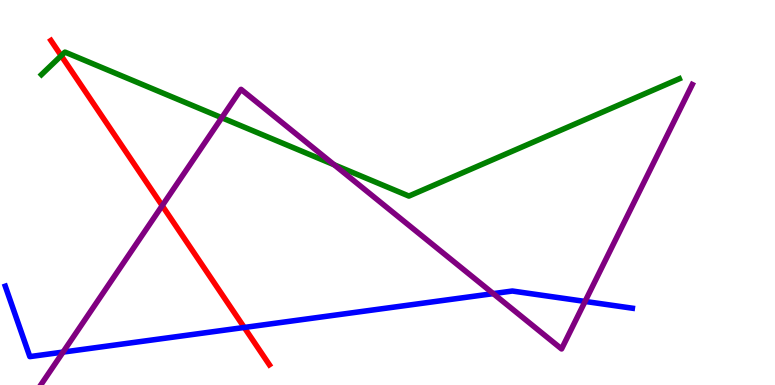[{'lines': ['blue', 'red'], 'intersections': [{'x': 3.15, 'y': 1.49}]}, {'lines': ['green', 'red'], 'intersections': [{'x': 0.79, 'y': 8.55}]}, {'lines': ['purple', 'red'], 'intersections': [{'x': 2.09, 'y': 4.66}]}, {'lines': ['blue', 'green'], 'intersections': []}, {'lines': ['blue', 'purple'], 'intersections': [{'x': 0.813, 'y': 0.855}, {'x': 6.36, 'y': 2.37}, {'x': 7.55, 'y': 2.17}]}, {'lines': ['green', 'purple'], 'intersections': [{'x': 2.86, 'y': 6.94}, {'x': 4.31, 'y': 5.72}]}]